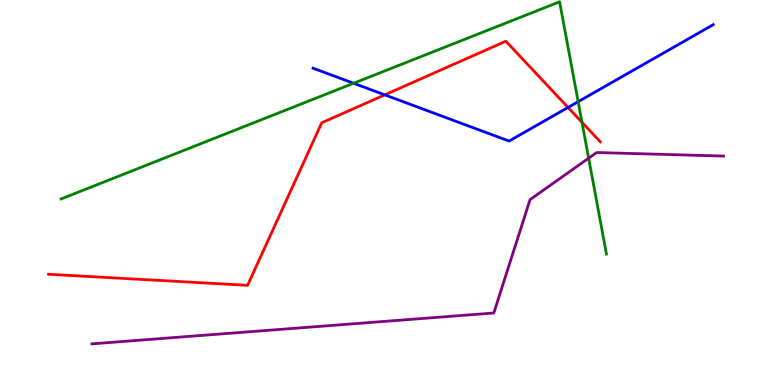[{'lines': ['blue', 'red'], 'intersections': [{'x': 4.96, 'y': 7.54}, {'x': 7.33, 'y': 7.21}]}, {'lines': ['green', 'red'], 'intersections': [{'x': 7.51, 'y': 6.82}]}, {'lines': ['purple', 'red'], 'intersections': []}, {'lines': ['blue', 'green'], 'intersections': [{'x': 4.56, 'y': 7.84}, {'x': 7.46, 'y': 7.36}]}, {'lines': ['blue', 'purple'], 'intersections': []}, {'lines': ['green', 'purple'], 'intersections': [{'x': 7.6, 'y': 5.89}]}]